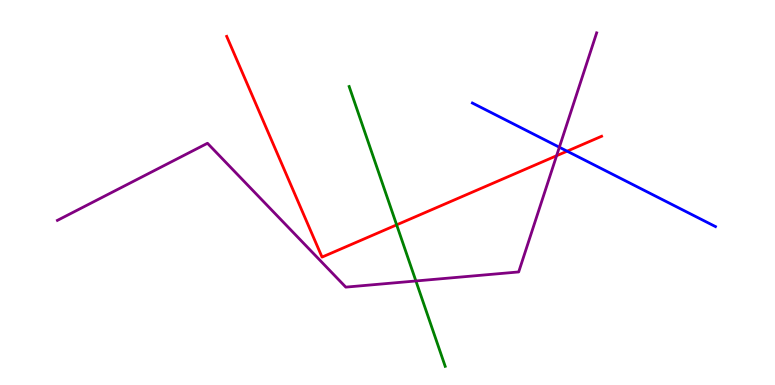[{'lines': ['blue', 'red'], 'intersections': [{'x': 7.32, 'y': 6.07}]}, {'lines': ['green', 'red'], 'intersections': [{'x': 5.12, 'y': 4.16}]}, {'lines': ['purple', 'red'], 'intersections': [{'x': 7.18, 'y': 5.95}]}, {'lines': ['blue', 'green'], 'intersections': []}, {'lines': ['blue', 'purple'], 'intersections': [{'x': 7.22, 'y': 6.18}]}, {'lines': ['green', 'purple'], 'intersections': [{'x': 5.37, 'y': 2.7}]}]